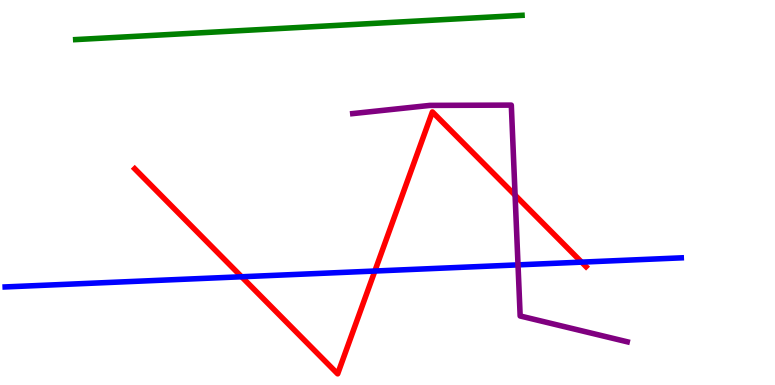[{'lines': ['blue', 'red'], 'intersections': [{'x': 3.12, 'y': 2.81}, {'x': 4.84, 'y': 2.96}, {'x': 7.5, 'y': 3.19}]}, {'lines': ['green', 'red'], 'intersections': []}, {'lines': ['purple', 'red'], 'intersections': [{'x': 6.65, 'y': 4.93}]}, {'lines': ['blue', 'green'], 'intersections': []}, {'lines': ['blue', 'purple'], 'intersections': [{'x': 6.68, 'y': 3.12}]}, {'lines': ['green', 'purple'], 'intersections': []}]